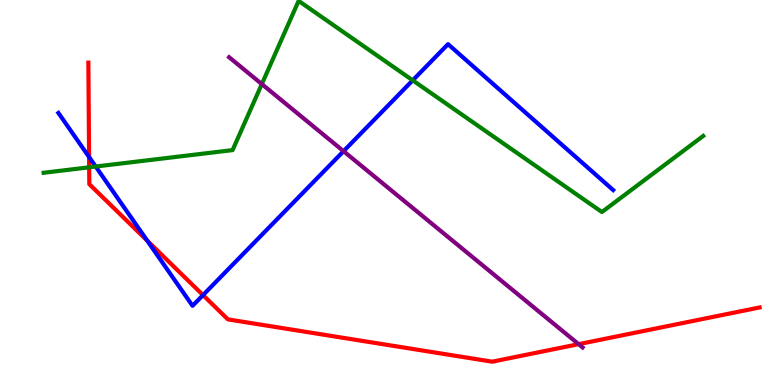[{'lines': ['blue', 'red'], 'intersections': [{'x': 1.15, 'y': 5.92}, {'x': 1.9, 'y': 3.75}, {'x': 2.62, 'y': 2.34}]}, {'lines': ['green', 'red'], 'intersections': [{'x': 1.15, 'y': 5.65}]}, {'lines': ['purple', 'red'], 'intersections': [{'x': 7.47, 'y': 1.06}]}, {'lines': ['blue', 'green'], 'intersections': [{'x': 1.23, 'y': 5.67}, {'x': 5.33, 'y': 7.91}]}, {'lines': ['blue', 'purple'], 'intersections': [{'x': 4.43, 'y': 6.07}]}, {'lines': ['green', 'purple'], 'intersections': [{'x': 3.38, 'y': 7.82}]}]